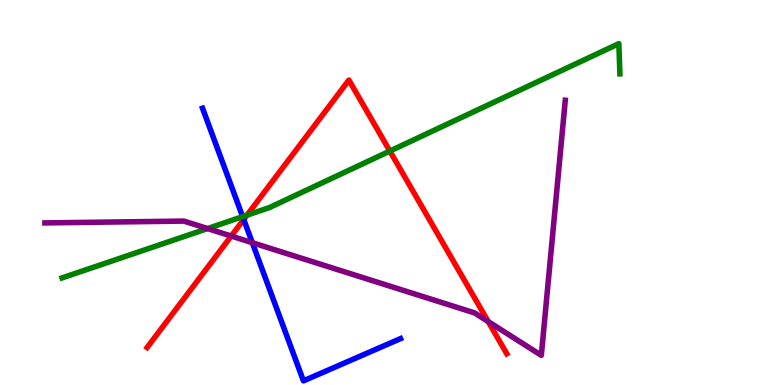[{'lines': ['blue', 'red'], 'intersections': [{'x': 3.14, 'y': 4.3}]}, {'lines': ['green', 'red'], 'intersections': [{'x': 3.19, 'y': 4.41}, {'x': 5.03, 'y': 6.08}]}, {'lines': ['purple', 'red'], 'intersections': [{'x': 2.98, 'y': 3.87}, {'x': 6.3, 'y': 1.65}]}, {'lines': ['blue', 'green'], 'intersections': [{'x': 3.13, 'y': 4.37}]}, {'lines': ['blue', 'purple'], 'intersections': [{'x': 3.26, 'y': 3.7}]}, {'lines': ['green', 'purple'], 'intersections': [{'x': 2.68, 'y': 4.06}]}]